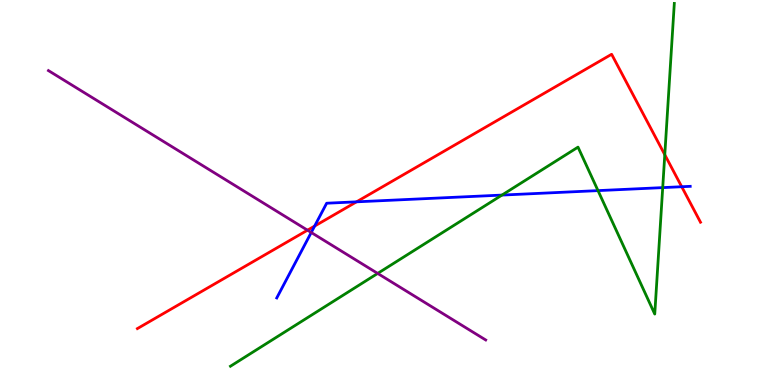[{'lines': ['blue', 'red'], 'intersections': [{'x': 4.06, 'y': 4.13}, {'x': 4.6, 'y': 4.76}, {'x': 8.8, 'y': 5.15}]}, {'lines': ['green', 'red'], 'intersections': [{'x': 8.58, 'y': 5.98}]}, {'lines': ['purple', 'red'], 'intersections': [{'x': 3.97, 'y': 4.02}]}, {'lines': ['blue', 'green'], 'intersections': [{'x': 6.48, 'y': 4.93}, {'x': 7.72, 'y': 5.05}, {'x': 8.55, 'y': 5.13}]}, {'lines': ['blue', 'purple'], 'intersections': [{'x': 4.02, 'y': 3.96}]}, {'lines': ['green', 'purple'], 'intersections': [{'x': 4.87, 'y': 2.9}]}]